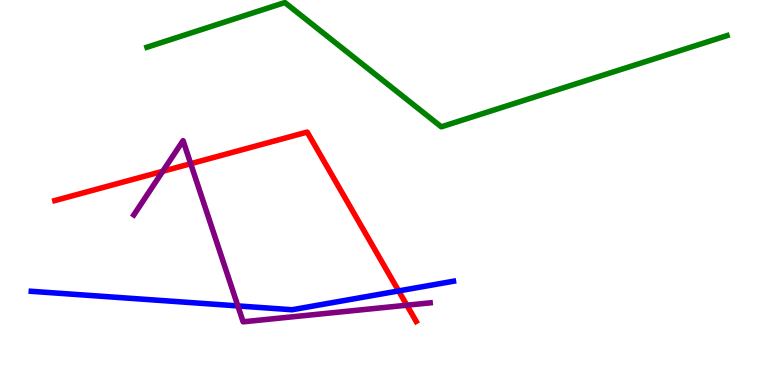[{'lines': ['blue', 'red'], 'intersections': [{'x': 5.14, 'y': 2.44}]}, {'lines': ['green', 'red'], 'intersections': []}, {'lines': ['purple', 'red'], 'intersections': [{'x': 2.1, 'y': 5.55}, {'x': 2.46, 'y': 5.75}, {'x': 5.25, 'y': 2.07}]}, {'lines': ['blue', 'green'], 'intersections': []}, {'lines': ['blue', 'purple'], 'intersections': [{'x': 3.07, 'y': 2.05}]}, {'lines': ['green', 'purple'], 'intersections': []}]